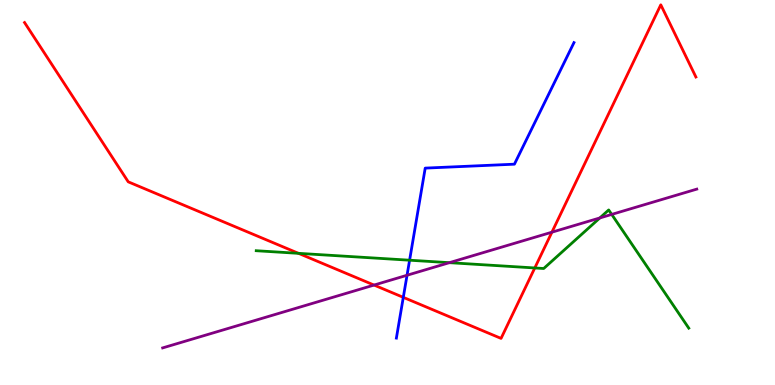[{'lines': ['blue', 'red'], 'intersections': [{'x': 5.2, 'y': 2.28}]}, {'lines': ['green', 'red'], 'intersections': [{'x': 3.85, 'y': 3.42}, {'x': 6.9, 'y': 3.04}]}, {'lines': ['purple', 'red'], 'intersections': [{'x': 4.83, 'y': 2.6}, {'x': 7.12, 'y': 3.97}]}, {'lines': ['blue', 'green'], 'intersections': [{'x': 5.29, 'y': 3.24}]}, {'lines': ['blue', 'purple'], 'intersections': [{'x': 5.25, 'y': 2.85}]}, {'lines': ['green', 'purple'], 'intersections': [{'x': 5.8, 'y': 3.18}, {'x': 7.74, 'y': 4.34}, {'x': 7.89, 'y': 4.43}]}]